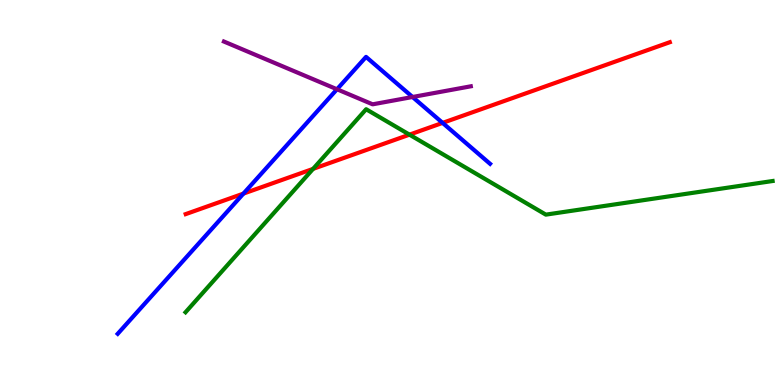[{'lines': ['blue', 'red'], 'intersections': [{'x': 3.14, 'y': 4.97}, {'x': 5.71, 'y': 6.81}]}, {'lines': ['green', 'red'], 'intersections': [{'x': 4.04, 'y': 5.61}, {'x': 5.28, 'y': 6.5}]}, {'lines': ['purple', 'red'], 'intersections': []}, {'lines': ['blue', 'green'], 'intersections': []}, {'lines': ['blue', 'purple'], 'intersections': [{'x': 4.35, 'y': 7.68}, {'x': 5.32, 'y': 7.48}]}, {'lines': ['green', 'purple'], 'intersections': []}]